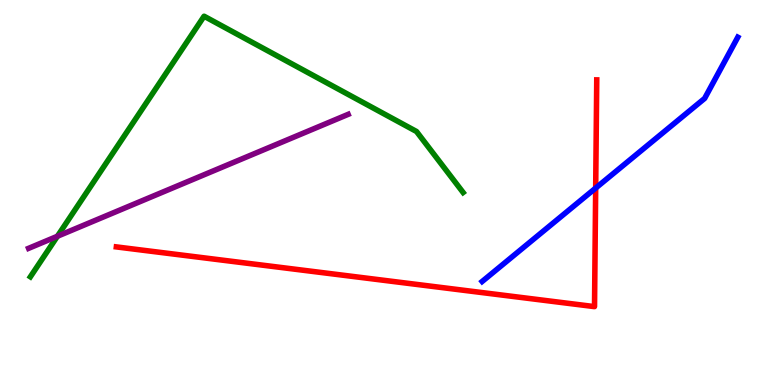[{'lines': ['blue', 'red'], 'intersections': [{'x': 7.69, 'y': 5.12}]}, {'lines': ['green', 'red'], 'intersections': []}, {'lines': ['purple', 'red'], 'intersections': []}, {'lines': ['blue', 'green'], 'intersections': []}, {'lines': ['blue', 'purple'], 'intersections': []}, {'lines': ['green', 'purple'], 'intersections': [{'x': 0.741, 'y': 3.86}]}]